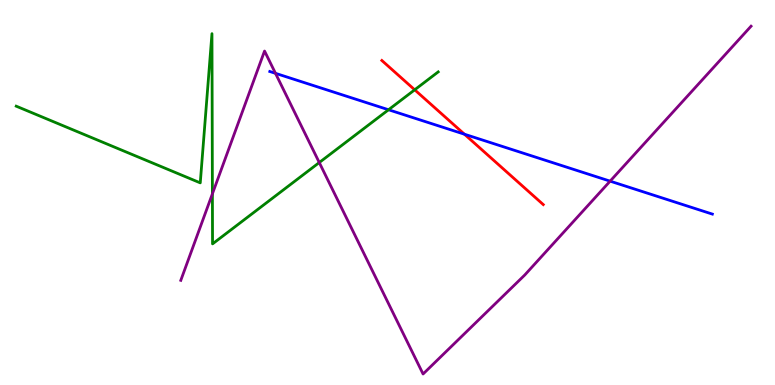[{'lines': ['blue', 'red'], 'intersections': [{'x': 5.99, 'y': 6.51}]}, {'lines': ['green', 'red'], 'intersections': [{'x': 5.35, 'y': 7.67}]}, {'lines': ['purple', 'red'], 'intersections': []}, {'lines': ['blue', 'green'], 'intersections': [{'x': 5.01, 'y': 7.15}]}, {'lines': ['blue', 'purple'], 'intersections': [{'x': 3.55, 'y': 8.1}, {'x': 7.87, 'y': 5.29}]}, {'lines': ['green', 'purple'], 'intersections': [{'x': 2.74, 'y': 4.97}, {'x': 4.12, 'y': 5.78}]}]